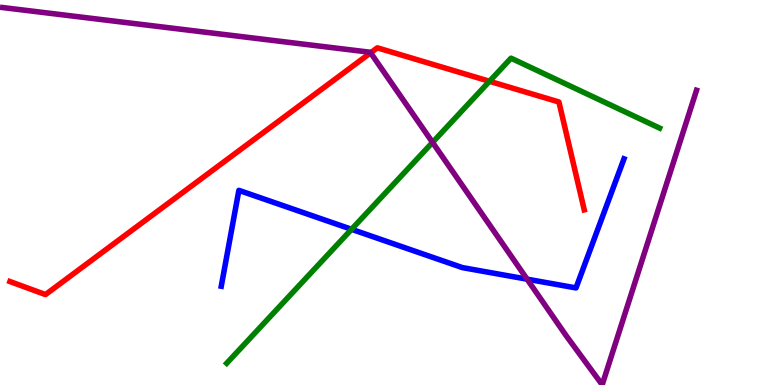[{'lines': ['blue', 'red'], 'intersections': []}, {'lines': ['green', 'red'], 'intersections': [{'x': 6.32, 'y': 7.89}]}, {'lines': ['purple', 'red'], 'intersections': [{'x': 4.78, 'y': 8.63}]}, {'lines': ['blue', 'green'], 'intersections': [{'x': 4.54, 'y': 4.04}]}, {'lines': ['blue', 'purple'], 'intersections': [{'x': 6.8, 'y': 2.75}]}, {'lines': ['green', 'purple'], 'intersections': [{'x': 5.58, 'y': 6.3}]}]